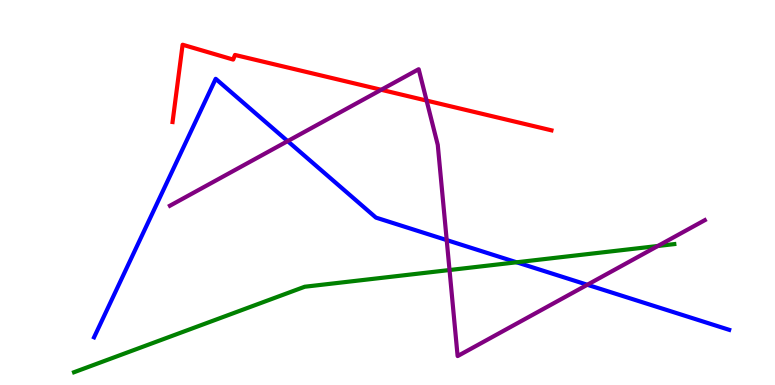[{'lines': ['blue', 'red'], 'intersections': []}, {'lines': ['green', 'red'], 'intersections': []}, {'lines': ['purple', 'red'], 'intersections': [{'x': 4.92, 'y': 7.67}, {'x': 5.5, 'y': 7.39}]}, {'lines': ['blue', 'green'], 'intersections': [{'x': 6.67, 'y': 3.19}]}, {'lines': ['blue', 'purple'], 'intersections': [{'x': 3.71, 'y': 6.33}, {'x': 5.76, 'y': 3.76}, {'x': 7.58, 'y': 2.6}]}, {'lines': ['green', 'purple'], 'intersections': [{'x': 5.8, 'y': 2.99}, {'x': 8.49, 'y': 3.61}]}]